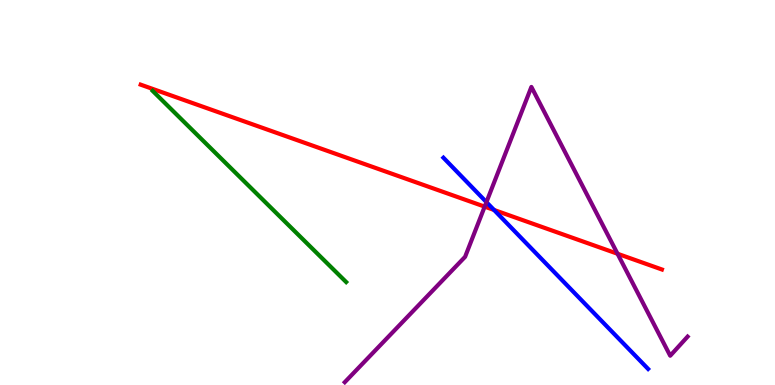[{'lines': ['blue', 'red'], 'intersections': [{'x': 6.37, 'y': 4.55}]}, {'lines': ['green', 'red'], 'intersections': []}, {'lines': ['purple', 'red'], 'intersections': [{'x': 6.25, 'y': 4.63}, {'x': 7.97, 'y': 3.41}]}, {'lines': ['blue', 'green'], 'intersections': []}, {'lines': ['blue', 'purple'], 'intersections': [{'x': 6.28, 'y': 4.75}]}, {'lines': ['green', 'purple'], 'intersections': []}]